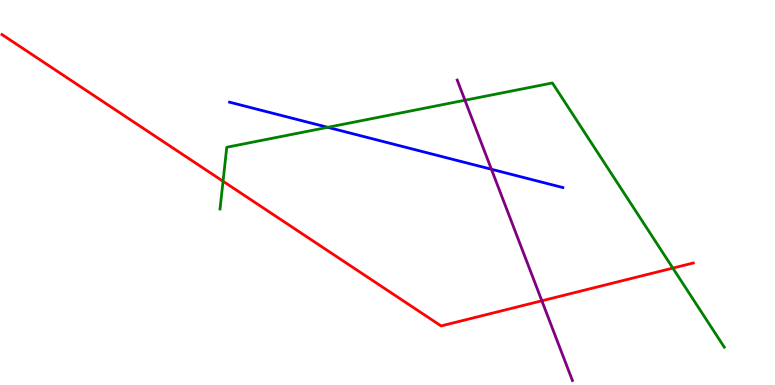[{'lines': ['blue', 'red'], 'intersections': []}, {'lines': ['green', 'red'], 'intersections': [{'x': 2.88, 'y': 5.29}, {'x': 8.68, 'y': 3.04}]}, {'lines': ['purple', 'red'], 'intersections': [{'x': 6.99, 'y': 2.19}]}, {'lines': ['blue', 'green'], 'intersections': [{'x': 4.23, 'y': 6.69}]}, {'lines': ['blue', 'purple'], 'intersections': [{'x': 6.34, 'y': 5.6}]}, {'lines': ['green', 'purple'], 'intersections': [{'x': 6.0, 'y': 7.4}]}]